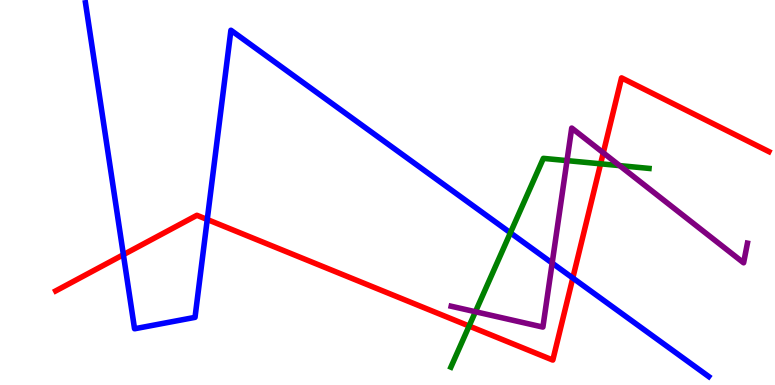[{'lines': ['blue', 'red'], 'intersections': [{'x': 1.59, 'y': 3.39}, {'x': 2.67, 'y': 4.3}, {'x': 7.39, 'y': 2.78}]}, {'lines': ['green', 'red'], 'intersections': [{'x': 6.05, 'y': 1.53}, {'x': 7.75, 'y': 5.75}]}, {'lines': ['purple', 'red'], 'intersections': [{'x': 7.78, 'y': 6.03}]}, {'lines': ['blue', 'green'], 'intersections': [{'x': 6.59, 'y': 3.95}]}, {'lines': ['blue', 'purple'], 'intersections': [{'x': 7.12, 'y': 3.17}]}, {'lines': ['green', 'purple'], 'intersections': [{'x': 6.13, 'y': 1.9}, {'x': 7.32, 'y': 5.83}, {'x': 8.0, 'y': 5.7}]}]